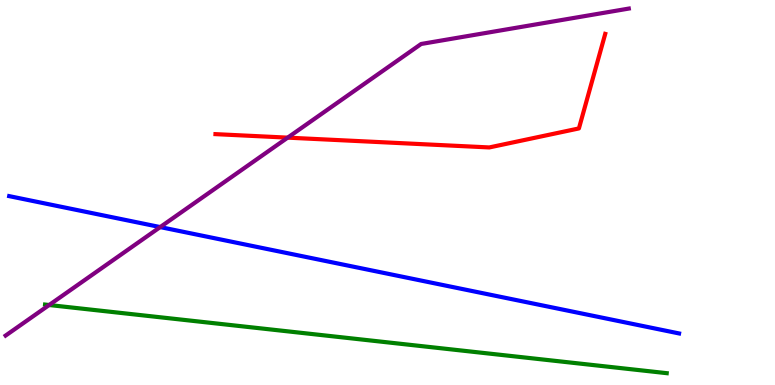[{'lines': ['blue', 'red'], 'intersections': []}, {'lines': ['green', 'red'], 'intersections': []}, {'lines': ['purple', 'red'], 'intersections': [{'x': 3.71, 'y': 6.42}]}, {'lines': ['blue', 'green'], 'intersections': []}, {'lines': ['blue', 'purple'], 'intersections': [{'x': 2.07, 'y': 4.1}]}, {'lines': ['green', 'purple'], 'intersections': [{'x': 0.634, 'y': 2.08}]}]